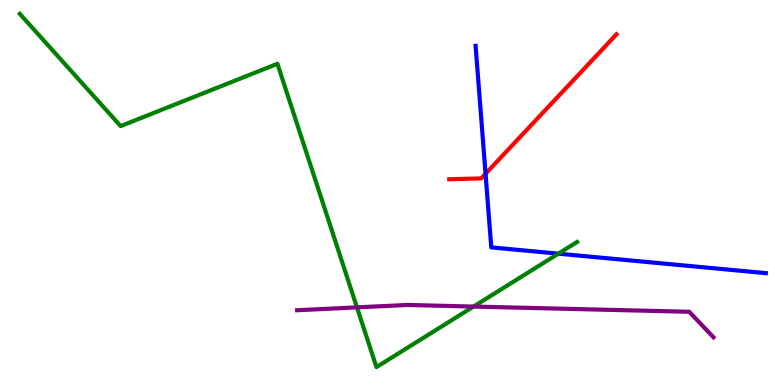[{'lines': ['blue', 'red'], 'intersections': [{'x': 6.27, 'y': 5.49}]}, {'lines': ['green', 'red'], 'intersections': []}, {'lines': ['purple', 'red'], 'intersections': []}, {'lines': ['blue', 'green'], 'intersections': [{'x': 7.2, 'y': 3.41}]}, {'lines': ['blue', 'purple'], 'intersections': []}, {'lines': ['green', 'purple'], 'intersections': [{'x': 4.61, 'y': 2.02}, {'x': 6.11, 'y': 2.04}]}]